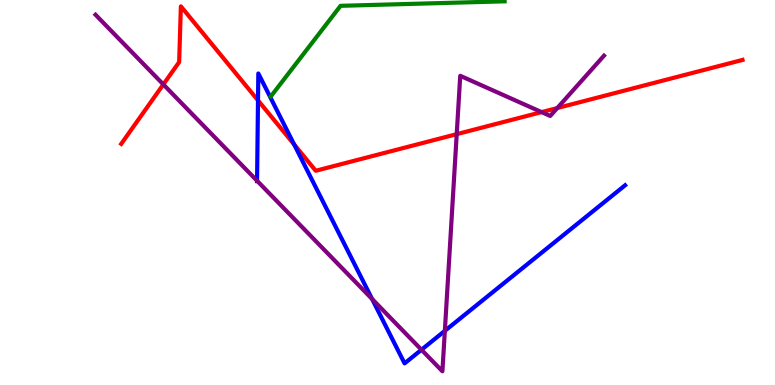[{'lines': ['blue', 'red'], 'intersections': [{'x': 3.33, 'y': 7.39}, {'x': 3.79, 'y': 6.25}]}, {'lines': ['green', 'red'], 'intersections': []}, {'lines': ['purple', 'red'], 'intersections': [{'x': 2.11, 'y': 7.81}, {'x': 5.89, 'y': 6.52}, {'x': 6.99, 'y': 7.09}, {'x': 7.19, 'y': 7.19}]}, {'lines': ['blue', 'green'], 'intersections': []}, {'lines': ['blue', 'purple'], 'intersections': [{'x': 3.32, 'y': 5.3}, {'x': 4.8, 'y': 2.23}, {'x': 5.44, 'y': 0.916}, {'x': 5.74, 'y': 1.41}]}, {'lines': ['green', 'purple'], 'intersections': []}]